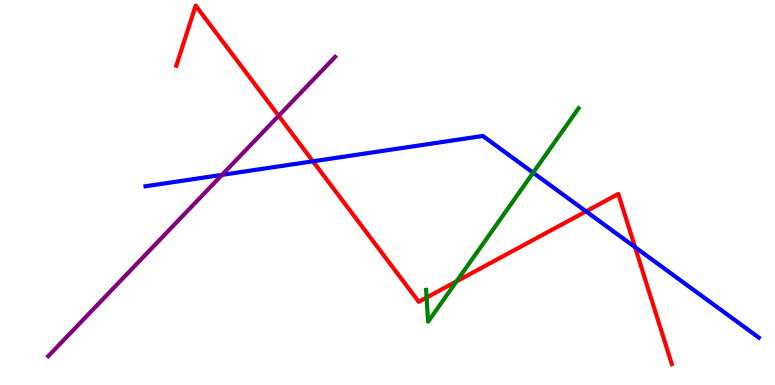[{'lines': ['blue', 'red'], 'intersections': [{'x': 4.04, 'y': 5.81}, {'x': 7.56, 'y': 4.51}, {'x': 8.19, 'y': 3.58}]}, {'lines': ['green', 'red'], 'intersections': [{'x': 5.5, 'y': 2.27}, {'x': 5.89, 'y': 2.69}]}, {'lines': ['purple', 'red'], 'intersections': [{'x': 3.6, 'y': 6.99}]}, {'lines': ['blue', 'green'], 'intersections': [{'x': 6.88, 'y': 5.51}]}, {'lines': ['blue', 'purple'], 'intersections': [{'x': 2.87, 'y': 5.46}]}, {'lines': ['green', 'purple'], 'intersections': []}]